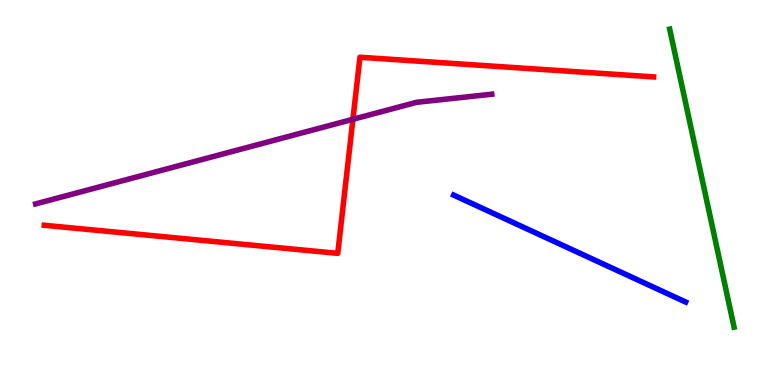[{'lines': ['blue', 'red'], 'intersections': []}, {'lines': ['green', 'red'], 'intersections': []}, {'lines': ['purple', 'red'], 'intersections': [{'x': 4.55, 'y': 6.9}]}, {'lines': ['blue', 'green'], 'intersections': []}, {'lines': ['blue', 'purple'], 'intersections': []}, {'lines': ['green', 'purple'], 'intersections': []}]